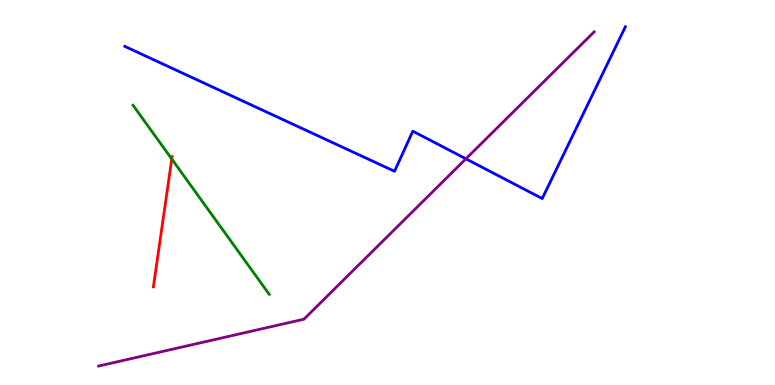[{'lines': ['blue', 'red'], 'intersections': []}, {'lines': ['green', 'red'], 'intersections': [{'x': 2.22, 'y': 5.87}]}, {'lines': ['purple', 'red'], 'intersections': []}, {'lines': ['blue', 'green'], 'intersections': []}, {'lines': ['blue', 'purple'], 'intersections': [{'x': 6.01, 'y': 5.87}]}, {'lines': ['green', 'purple'], 'intersections': []}]